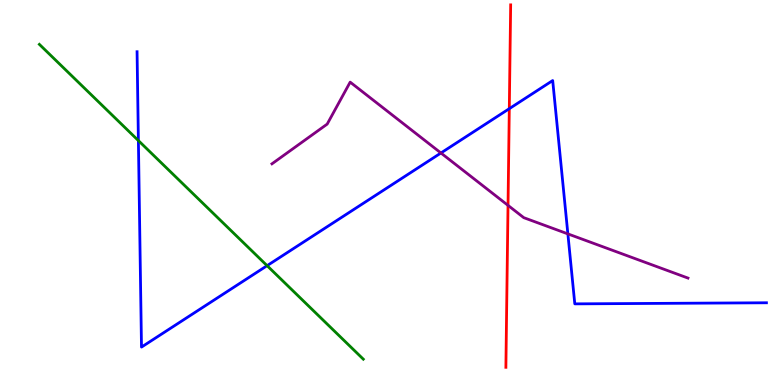[{'lines': ['blue', 'red'], 'intersections': [{'x': 6.57, 'y': 7.18}]}, {'lines': ['green', 'red'], 'intersections': []}, {'lines': ['purple', 'red'], 'intersections': [{'x': 6.56, 'y': 4.67}]}, {'lines': ['blue', 'green'], 'intersections': [{'x': 1.79, 'y': 6.35}, {'x': 3.45, 'y': 3.1}]}, {'lines': ['blue', 'purple'], 'intersections': [{'x': 5.69, 'y': 6.03}, {'x': 7.33, 'y': 3.92}]}, {'lines': ['green', 'purple'], 'intersections': []}]